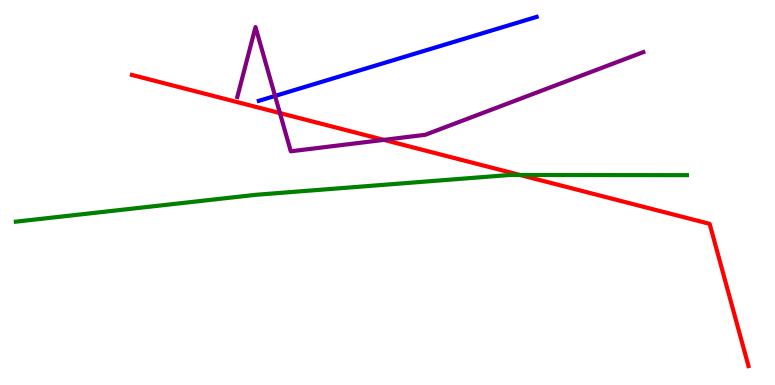[{'lines': ['blue', 'red'], 'intersections': []}, {'lines': ['green', 'red'], 'intersections': [{'x': 6.71, 'y': 5.45}]}, {'lines': ['purple', 'red'], 'intersections': [{'x': 3.61, 'y': 7.06}, {'x': 4.95, 'y': 6.37}]}, {'lines': ['blue', 'green'], 'intersections': []}, {'lines': ['blue', 'purple'], 'intersections': [{'x': 3.55, 'y': 7.51}]}, {'lines': ['green', 'purple'], 'intersections': []}]